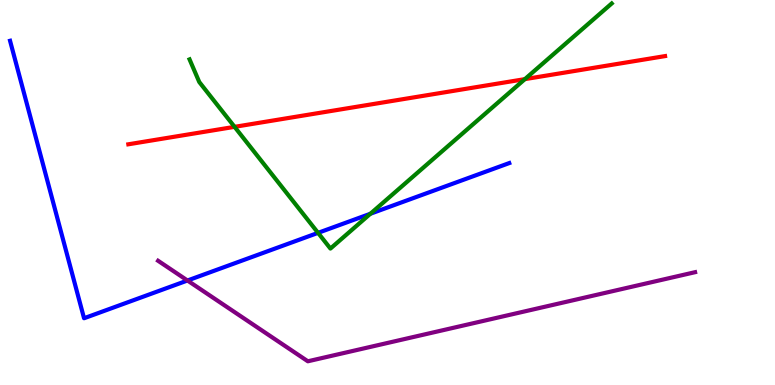[{'lines': ['blue', 'red'], 'intersections': []}, {'lines': ['green', 'red'], 'intersections': [{'x': 3.03, 'y': 6.71}, {'x': 6.77, 'y': 7.94}]}, {'lines': ['purple', 'red'], 'intersections': []}, {'lines': ['blue', 'green'], 'intersections': [{'x': 4.1, 'y': 3.95}, {'x': 4.78, 'y': 4.45}]}, {'lines': ['blue', 'purple'], 'intersections': [{'x': 2.42, 'y': 2.71}]}, {'lines': ['green', 'purple'], 'intersections': []}]